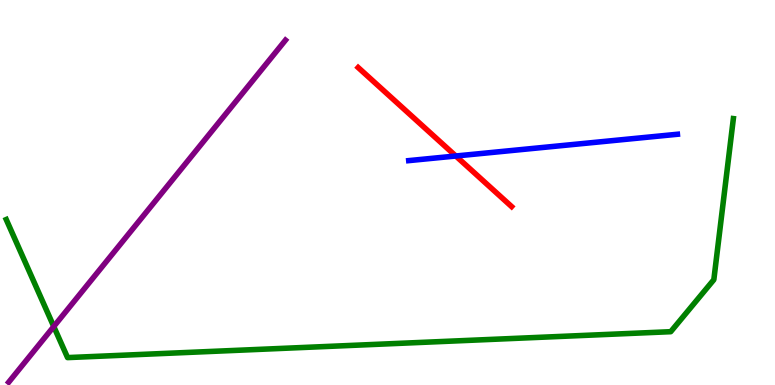[{'lines': ['blue', 'red'], 'intersections': [{'x': 5.88, 'y': 5.95}]}, {'lines': ['green', 'red'], 'intersections': []}, {'lines': ['purple', 'red'], 'intersections': []}, {'lines': ['blue', 'green'], 'intersections': []}, {'lines': ['blue', 'purple'], 'intersections': []}, {'lines': ['green', 'purple'], 'intersections': [{'x': 0.694, 'y': 1.52}]}]